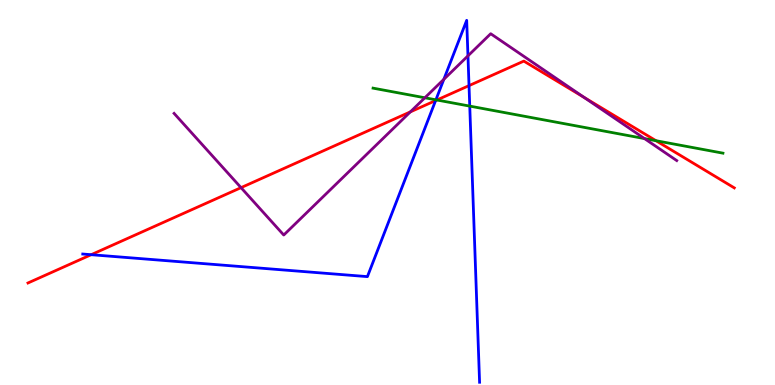[{'lines': ['blue', 'red'], 'intersections': [{'x': 1.18, 'y': 3.38}, {'x': 5.62, 'y': 7.39}, {'x': 6.05, 'y': 7.78}]}, {'lines': ['green', 'red'], 'intersections': [{'x': 5.64, 'y': 7.4}, {'x': 8.46, 'y': 6.35}]}, {'lines': ['purple', 'red'], 'intersections': [{'x': 3.11, 'y': 5.13}, {'x': 5.3, 'y': 7.09}, {'x': 7.54, 'y': 7.47}]}, {'lines': ['blue', 'green'], 'intersections': [{'x': 5.62, 'y': 7.41}, {'x': 6.06, 'y': 7.24}]}, {'lines': ['blue', 'purple'], 'intersections': [{'x': 5.73, 'y': 7.94}, {'x': 6.04, 'y': 8.55}]}, {'lines': ['green', 'purple'], 'intersections': [{'x': 5.48, 'y': 7.46}, {'x': 8.32, 'y': 6.4}]}]